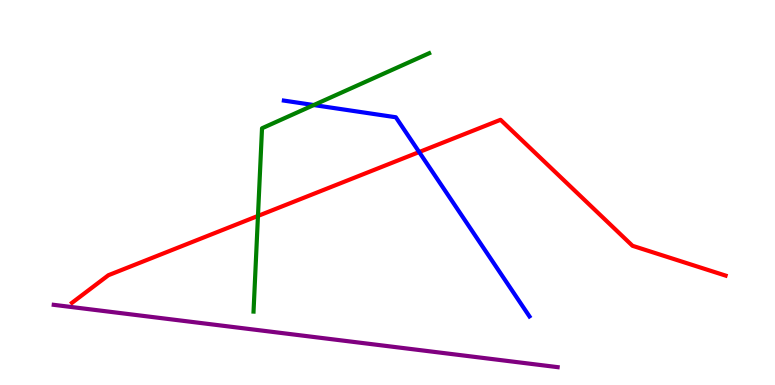[{'lines': ['blue', 'red'], 'intersections': [{'x': 5.41, 'y': 6.05}]}, {'lines': ['green', 'red'], 'intersections': [{'x': 3.33, 'y': 4.39}]}, {'lines': ['purple', 'red'], 'intersections': []}, {'lines': ['blue', 'green'], 'intersections': [{'x': 4.05, 'y': 7.27}]}, {'lines': ['blue', 'purple'], 'intersections': []}, {'lines': ['green', 'purple'], 'intersections': []}]